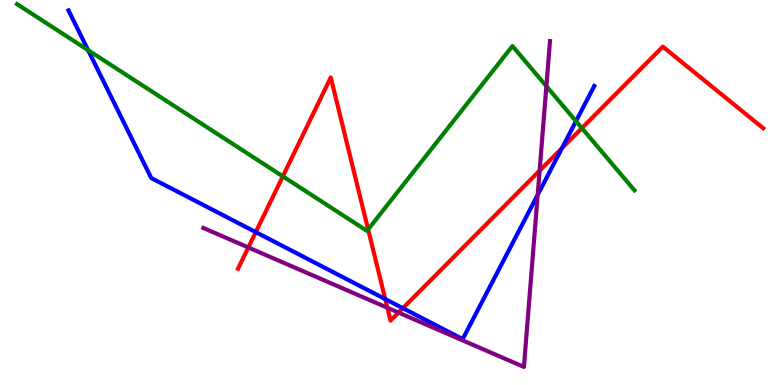[{'lines': ['blue', 'red'], 'intersections': [{'x': 3.3, 'y': 3.97}, {'x': 4.97, 'y': 2.23}, {'x': 5.2, 'y': 1.99}, {'x': 7.25, 'y': 6.15}]}, {'lines': ['green', 'red'], 'intersections': [{'x': 3.65, 'y': 5.42}, {'x': 4.75, 'y': 4.04}, {'x': 7.51, 'y': 6.67}]}, {'lines': ['purple', 'red'], 'intersections': [{'x': 3.2, 'y': 3.57}, {'x': 5.0, 'y': 2.01}, {'x': 5.14, 'y': 1.88}, {'x': 6.96, 'y': 5.57}]}, {'lines': ['blue', 'green'], 'intersections': [{'x': 1.14, 'y': 8.7}, {'x': 7.43, 'y': 6.85}]}, {'lines': ['blue', 'purple'], 'intersections': [{'x': 6.94, 'y': 4.94}]}, {'lines': ['green', 'purple'], 'intersections': [{'x': 7.05, 'y': 7.76}]}]